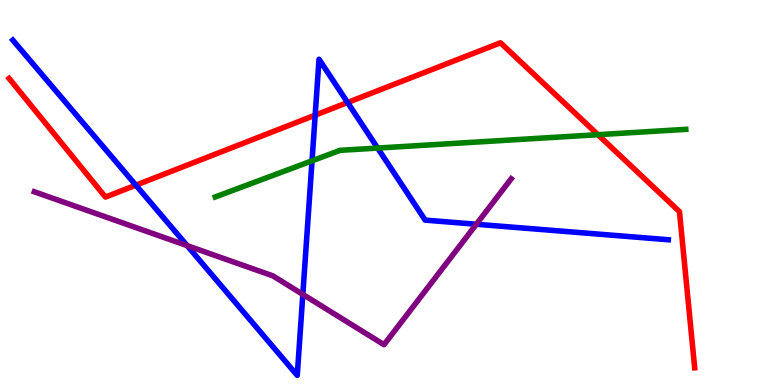[{'lines': ['blue', 'red'], 'intersections': [{'x': 1.75, 'y': 5.19}, {'x': 4.07, 'y': 7.01}, {'x': 4.48, 'y': 7.34}]}, {'lines': ['green', 'red'], 'intersections': [{'x': 7.71, 'y': 6.5}]}, {'lines': ['purple', 'red'], 'intersections': []}, {'lines': ['blue', 'green'], 'intersections': [{'x': 4.03, 'y': 5.82}, {'x': 4.87, 'y': 6.15}]}, {'lines': ['blue', 'purple'], 'intersections': [{'x': 2.42, 'y': 3.62}, {'x': 3.91, 'y': 2.35}, {'x': 6.15, 'y': 4.18}]}, {'lines': ['green', 'purple'], 'intersections': []}]